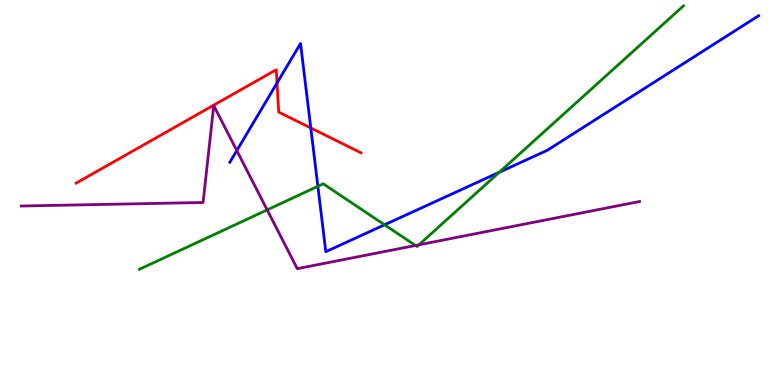[{'lines': ['blue', 'red'], 'intersections': [{'x': 3.57, 'y': 7.84}, {'x': 4.01, 'y': 6.68}]}, {'lines': ['green', 'red'], 'intersections': []}, {'lines': ['purple', 'red'], 'intersections': []}, {'lines': ['blue', 'green'], 'intersections': [{'x': 4.1, 'y': 5.16}, {'x': 4.96, 'y': 4.16}, {'x': 6.44, 'y': 5.52}]}, {'lines': ['blue', 'purple'], 'intersections': [{'x': 3.06, 'y': 6.09}]}, {'lines': ['green', 'purple'], 'intersections': [{'x': 3.45, 'y': 4.55}, {'x': 5.36, 'y': 3.62}, {'x': 5.41, 'y': 3.64}]}]